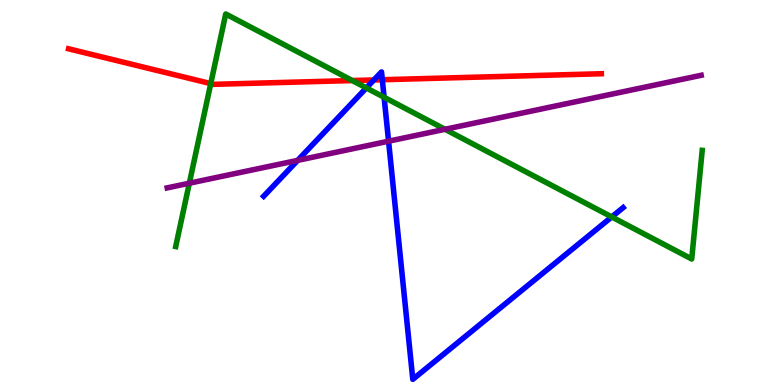[{'lines': ['blue', 'red'], 'intersections': [{'x': 4.82, 'y': 7.92}, {'x': 4.93, 'y': 7.93}]}, {'lines': ['green', 'red'], 'intersections': [{'x': 2.72, 'y': 7.83}, {'x': 4.55, 'y': 7.91}]}, {'lines': ['purple', 'red'], 'intersections': []}, {'lines': ['blue', 'green'], 'intersections': [{'x': 4.73, 'y': 7.72}, {'x': 4.96, 'y': 7.47}, {'x': 7.89, 'y': 4.37}]}, {'lines': ['blue', 'purple'], 'intersections': [{'x': 3.84, 'y': 5.83}, {'x': 5.01, 'y': 6.33}]}, {'lines': ['green', 'purple'], 'intersections': [{'x': 2.44, 'y': 5.24}, {'x': 5.74, 'y': 6.64}]}]